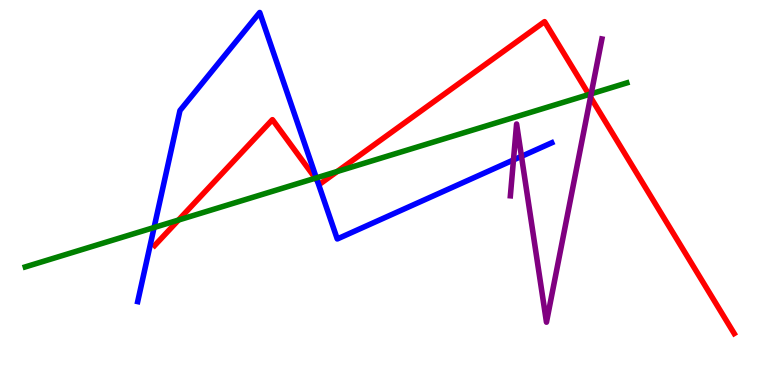[{'lines': ['blue', 'red'], 'intersections': [{'x': 4.1, 'y': 5.29}]}, {'lines': ['green', 'red'], 'intersections': [{'x': 2.3, 'y': 4.28}, {'x': 4.07, 'y': 5.37}, {'x': 4.35, 'y': 5.55}, {'x': 7.6, 'y': 7.55}]}, {'lines': ['purple', 'red'], 'intersections': [{'x': 7.62, 'y': 7.48}]}, {'lines': ['blue', 'green'], 'intersections': [{'x': 1.99, 'y': 4.09}, {'x': 4.08, 'y': 5.38}]}, {'lines': ['blue', 'purple'], 'intersections': [{'x': 6.63, 'y': 5.85}, {'x': 6.73, 'y': 5.94}]}, {'lines': ['green', 'purple'], 'intersections': [{'x': 7.63, 'y': 7.56}]}]